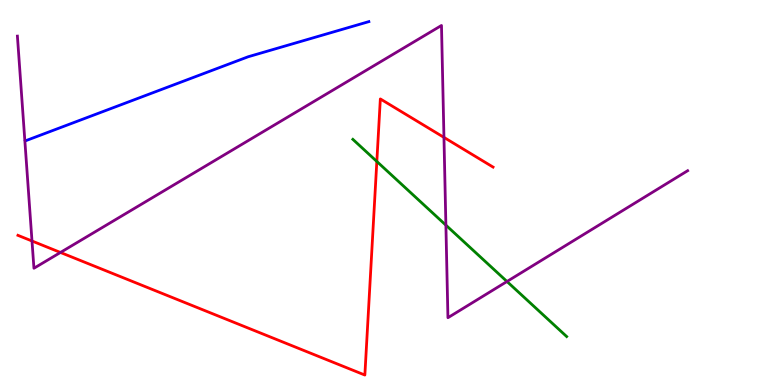[{'lines': ['blue', 'red'], 'intersections': []}, {'lines': ['green', 'red'], 'intersections': [{'x': 4.86, 'y': 5.81}]}, {'lines': ['purple', 'red'], 'intersections': [{'x': 0.413, 'y': 3.74}, {'x': 0.78, 'y': 3.44}, {'x': 5.73, 'y': 6.43}]}, {'lines': ['blue', 'green'], 'intersections': []}, {'lines': ['blue', 'purple'], 'intersections': []}, {'lines': ['green', 'purple'], 'intersections': [{'x': 5.75, 'y': 4.15}, {'x': 6.54, 'y': 2.69}]}]